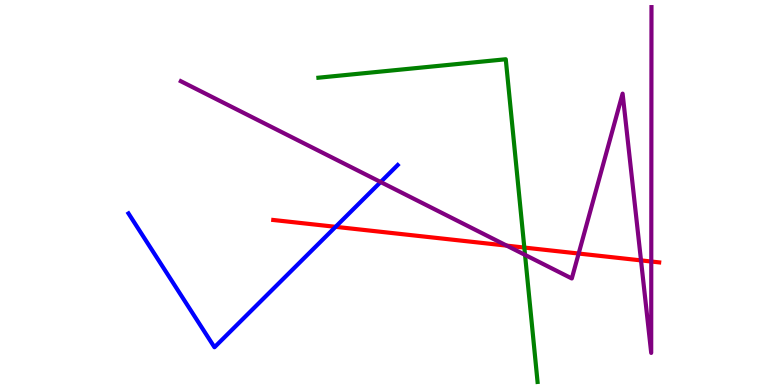[{'lines': ['blue', 'red'], 'intersections': [{'x': 4.33, 'y': 4.11}]}, {'lines': ['green', 'red'], 'intersections': [{'x': 6.77, 'y': 3.57}]}, {'lines': ['purple', 'red'], 'intersections': [{'x': 6.54, 'y': 3.62}, {'x': 7.47, 'y': 3.41}, {'x': 8.27, 'y': 3.24}, {'x': 8.4, 'y': 3.21}]}, {'lines': ['blue', 'green'], 'intersections': []}, {'lines': ['blue', 'purple'], 'intersections': [{'x': 4.91, 'y': 5.27}]}, {'lines': ['green', 'purple'], 'intersections': [{'x': 6.77, 'y': 3.38}]}]